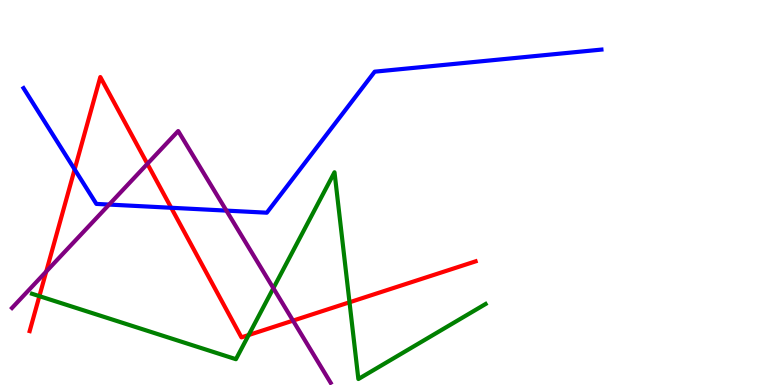[{'lines': ['blue', 'red'], 'intersections': [{'x': 0.963, 'y': 5.6}, {'x': 2.21, 'y': 4.6}]}, {'lines': ['green', 'red'], 'intersections': [{'x': 0.508, 'y': 2.31}, {'x': 3.21, 'y': 1.3}, {'x': 4.51, 'y': 2.15}]}, {'lines': ['purple', 'red'], 'intersections': [{'x': 0.597, 'y': 2.95}, {'x': 1.9, 'y': 5.74}, {'x': 3.78, 'y': 1.67}]}, {'lines': ['blue', 'green'], 'intersections': []}, {'lines': ['blue', 'purple'], 'intersections': [{'x': 1.41, 'y': 4.69}, {'x': 2.92, 'y': 4.53}]}, {'lines': ['green', 'purple'], 'intersections': [{'x': 3.53, 'y': 2.51}]}]